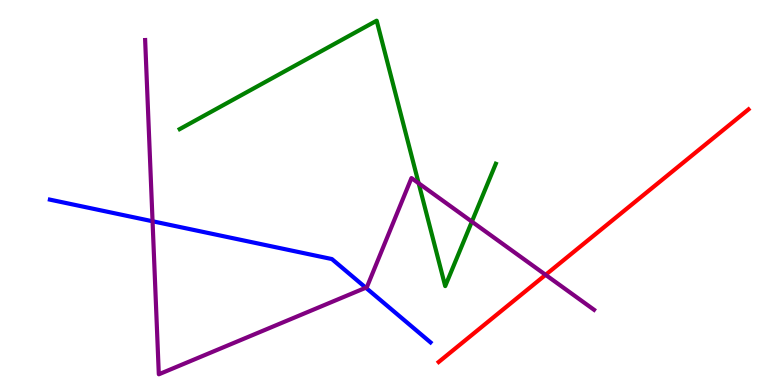[{'lines': ['blue', 'red'], 'intersections': []}, {'lines': ['green', 'red'], 'intersections': []}, {'lines': ['purple', 'red'], 'intersections': [{'x': 7.04, 'y': 2.86}]}, {'lines': ['blue', 'green'], 'intersections': []}, {'lines': ['blue', 'purple'], 'intersections': [{'x': 1.97, 'y': 4.25}, {'x': 4.72, 'y': 2.53}]}, {'lines': ['green', 'purple'], 'intersections': [{'x': 5.4, 'y': 5.24}, {'x': 6.09, 'y': 4.24}]}]